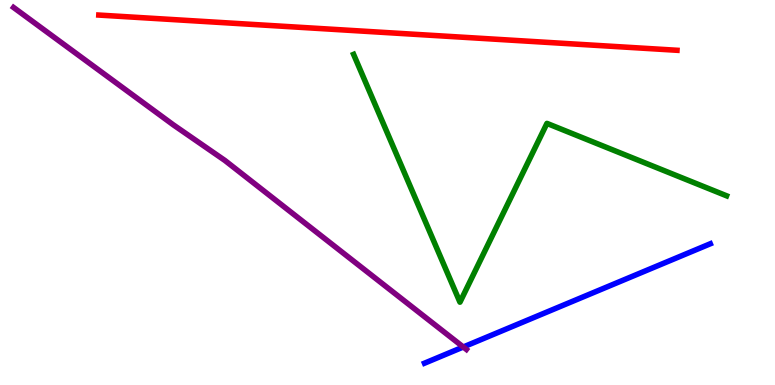[{'lines': ['blue', 'red'], 'intersections': []}, {'lines': ['green', 'red'], 'intersections': []}, {'lines': ['purple', 'red'], 'intersections': []}, {'lines': ['blue', 'green'], 'intersections': []}, {'lines': ['blue', 'purple'], 'intersections': [{'x': 5.98, 'y': 0.987}]}, {'lines': ['green', 'purple'], 'intersections': []}]